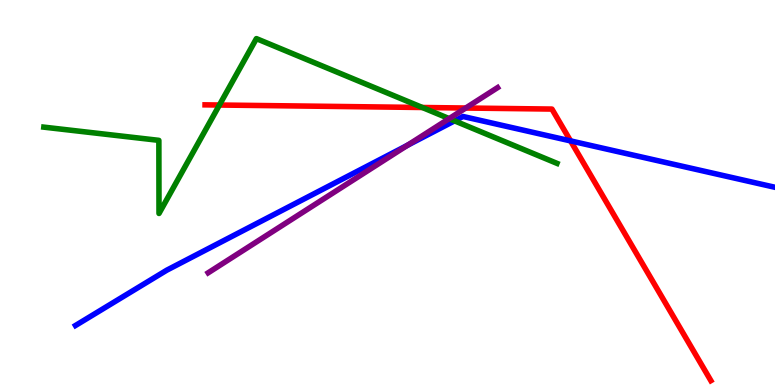[{'lines': ['blue', 'red'], 'intersections': [{'x': 7.36, 'y': 6.34}]}, {'lines': ['green', 'red'], 'intersections': [{'x': 2.83, 'y': 7.27}, {'x': 5.45, 'y': 7.21}]}, {'lines': ['purple', 'red'], 'intersections': [{'x': 6.01, 'y': 7.19}]}, {'lines': ['blue', 'green'], 'intersections': [{'x': 5.87, 'y': 6.86}]}, {'lines': ['blue', 'purple'], 'intersections': [{'x': 5.26, 'y': 6.23}]}, {'lines': ['green', 'purple'], 'intersections': [{'x': 5.8, 'y': 6.92}]}]